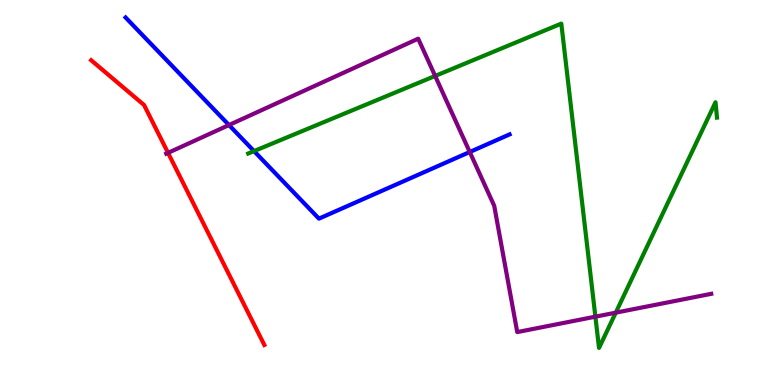[{'lines': ['blue', 'red'], 'intersections': []}, {'lines': ['green', 'red'], 'intersections': []}, {'lines': ['purple', 'red'], 'intersections': [{'x': 2.17, 'y': 6.03}]}, {'lines': ['blue', 'green'], 'intersections': [{'x': 3.28, 'y': 6.08}]}, {'lines': ['blue', 'purple'], 'intersections': [{'x': 2.95, 'y': 6.75}, {'x': 6.06, 'y': 6.05}]}, {'lines': ['green', 'purple'], 'intersections': [{'x': 5.61, 'y': 8.03}, {'x': 7.68, 'y': 1.77}, {'x': 7.95, 'y': 1.88}]}]